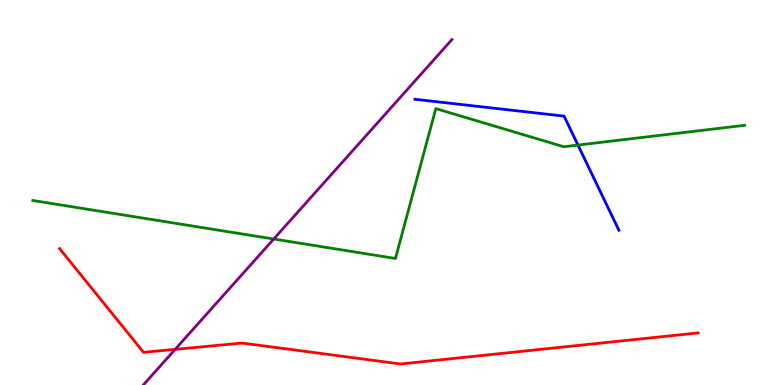[{'lines': ['blue', 'red'], 'intersections': []}, {'lines': ['green', 'red'], 'intersections': []}, {'lines': ['purple', 'red'], 'intersections': [{'x': 2.26, 'y': 0.926}]}, {'lines': ['blue', 'green'], 'intersections': [{'x': 7.46, 'y': 6.23}]}, {'lines': ['blue', 'purple'], 'intersections': []}, {'lines': ['green', 'purple'], 'intersections': [{'x': 3.53, 'y': 3.79}]}]